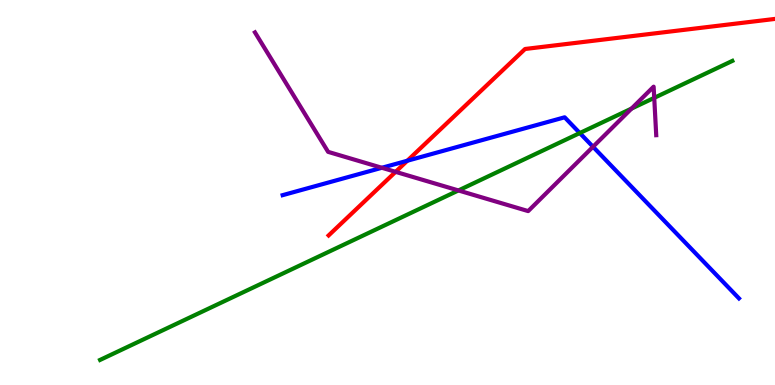[{'lines': ['blue', 'red'], 'intersections': [{'x': 5.26, 'y': 5.82}]}, {'lines': ['green', 'red'], 'intersections': []}, {'lines': ['purple', 'red'], 'intersections': [{'x': 5.1, 'y': 5.54}]}, {'lines': ['blue', 'green'], 'intersections': [{'x': 7.48, 'y': 6.54}]}, {'lines': ['blue', 'purple'], 'intersections': [{'x': 4.93, 'y': 5.64}, {'x': 7.65, 'y': 6.19}]}, {'lines': ['green', 'purple'], 'intersections': [{'x': 5.92, 'y': 5.05}, {'x': 8.15, 'y': 7.18}, {'x': 8.44, 'y': 7.46}]}]